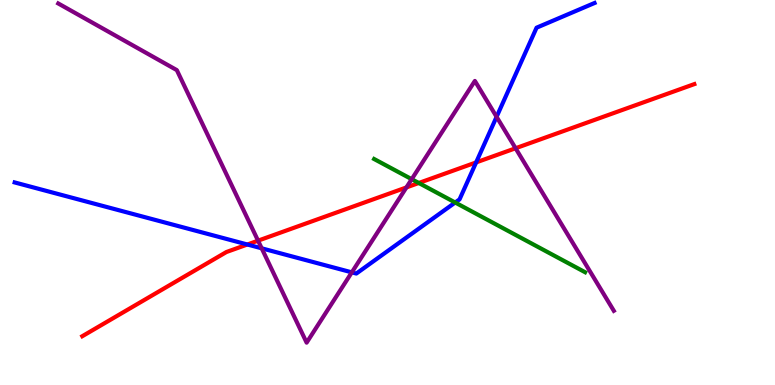[{'lines': ['blue', 'red'], 'intersections': [{'x': 3.19, 'y': 3.65}, {'x': 6.14, 'y': 5.78}]}, {'lines': ['green', 'red'], 'intersections': [{'x': 5.4, 'y': 5.25}]}, {'lines': ['purple', 'red'], 'intersections': [{'x': 3.33, 'y': 3.75}, {'x': 5.24, 'y': 5.13}, {'x': 6.65, 'y': 6.15}]}, {'lines': ['blue', 'green'], 'intersections': [{'x': 5.87, 'y': 4.74}]}, {'lines': ['blue', 'purple'], 'intersections': [{'x': 3.38, 'y': 3.55}, {'x': 4.54, 'y': 2.93}, {'x': 6.41, 'y': 6.97}]}, {'lines': ['green', 'purple'], 'intersections': [{'x': 5.31, 'y': 5.35}]}]